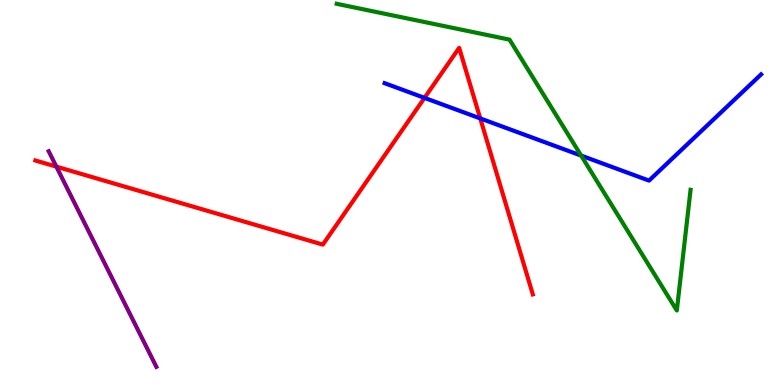[{'lines': ['blue', 'red'], 'intersections': [{'x': 5.48, 'y': 7.46}, {'x': 6.2, 'y': 6.92}]}, {'lines': ['green', 'red'], 'intersections': []}, {'lines': ['purple', 'red'], 'intersections': [{'x': 0.727, 'y': 5.67}]}, {'lines': ['blue', 'green'], 'intersections': [{'x': 7.5, 'y': 5.96}]}, {'lines': ['blue', 'purple'], 'intersections': []}, {'lines': ['green', 'purple'], 'intersections': []}]